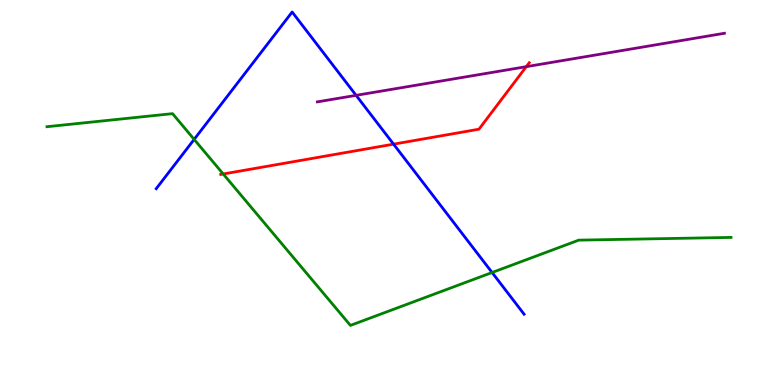[{'lines': ['blue', 'red'], 'intersections': [{'x': 5.08, 'y': 6.26}]}, {'lines': ['green', 'red'], 'intersections': [{'x': 2.88, 'y': 5.48}]}, {'lines': ['purple', 'red'], 'intersections': [{'x': 6.79, 'y': 8.27}]}, {'lines': ['blue', 'green'], 'intersections': [{'x': 2.51, 'y': 6.38}, {'x': 6.35, 'y': 2.92}]}, {'lines': ['blue', 'purple'], 'intersections': [{'x': 4.59, 'y': 7.52}]}, {'lines': ['green', 'purple'], 'intersections': []}]